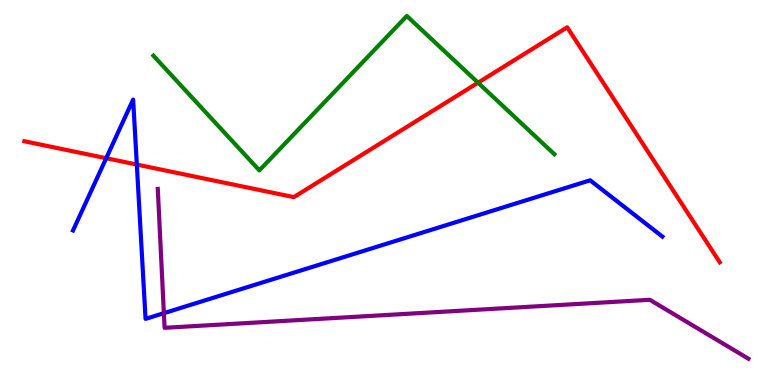[{'lines': ['blue', 'red'], 'intersections': [{'x': 1.37, 'y': 5.89}, {'x': 1.77, 'y': 5.73}]}, {'lines': ['green', 'red'], 'intersections': [{'x': 6.17, 'y': 7.85}]}, {'lines': ['purple', 'red'], 'intersections': []}, {'lines': ['blue', 'green'], 'intersections': []}, {'lines': ['blue', 'purple'], 'intersections': [{'x': 2.11, 'y': 1.87}]}, {'lines': ['green', 'purple'], 'intersections': []}]